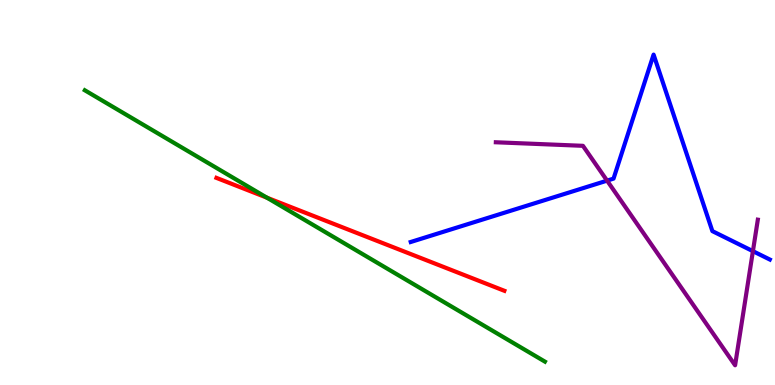[{'lines': ['blue', 'red'], 'intersections': []}, {'lines': ['green', 'red'], 'intersections': [{'x': 3.44, 'y': 4.87}]}, {'lines': ['purple', 'red'], 'intersections': []}, {'lines': ['blue', 'green'], 'intersections': []}, {'lines': ['blue', 'purple'], 'intersections': [{'x': 7.83, 'y': 5.31}, {'x': 9.72, 'y': 3.48}]}, {'lines': ['green', 'purple'], 'intersections': []}]